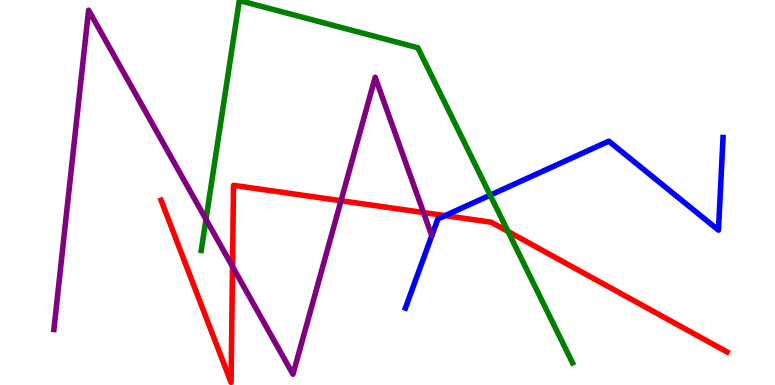[{'lines': ['blue', 'red'], 'intersections': [{'x': 5.74, 'y': 4.4}]}, {'lines': ['green', 'red'], 'intersections': [{'x': 6.56, 'y': 3.99}]}, {'lines': ['purple', 'red'], 'intersections': [{'x': 3.0, 'y': 3.08}, {'x': 4.4, 'y': 4.79}, {'x': 5.46, 'y': 4.48}]}, {'lines': ['blue', 'green'], 'intersections': [{'x': 6.33, 'y': 4.93}]}, {'lines': ['blue', 'purple'], 'intersections': []}, {'lines': ['green', 'purple'], 'intersections': [{'x': 2.66, 'y': 4.3}]}]